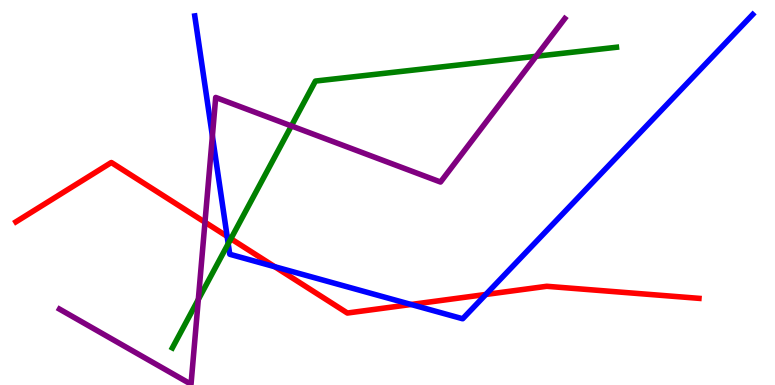[{'lines': ['blue', 'red'], 'intersections': [{'x': 2.93, 'y': 3.86}, {'x': 3.55, 'y': 3.07}, {'x': 5.3, 'y': 2.09}, {'x': 6.27, 'y': 2.35}]}, {'lines': ['green', 'red'], 'intersections': [{'x': 2.98, 'y': 3.8}]}, {'lines': ['purple', 'red'], 'intersections': [{'x': 2.64, 'y': 4.23}]}, {'lines': ['blue', 'green'], 'intersections': [{'x': 2.94, 'y': 3.67}]}, {'lines': ['blue', 'purple'], 'intersections': [{'x': 2.74, 'y': 6.47}]}, {'lines': ['green', 'purple'], 'intersections': [{'x': 2.56, 'y': 2.22}, {'x': 3.76, 'y': 6.73}, {'x': 6.92, 'y': 8.54}]}]